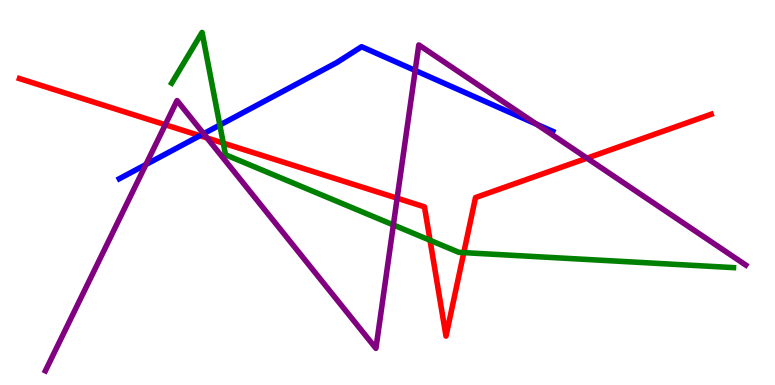[{'lines': ['blue', 'red'], 'intersections': [{'x': 2.58, 'y': 6.48}]}, {'lines': ['green', 'red'], 'intersections': [{'x': 2.88, 'y': 6.28}, {'x': 5.55, 'y': 3.76}, {'x': 5.98, 'y': 3.44}]}, {'lines': ['purple', 'red'], 'intersections': [{'x': 2.13, 'y': 6.76}, {'x': 2.67, 'y': 6.42}, {'x': 5.12, 'y': 4.85}, {'x': 7.57, 'y': 5.89}]}, {'lines': ['blue', 'green'], 'intersections': [{'x': 2.84, 'y': 6.75}]}, {'lines': ['blue', 'purple'], 'intersections': [{'x': 1.88, 'y': 5.73}, {'x': 2.63, 'y': 6.53}, {'x': 5.36, 'y': 8.17}, {'x': 6.92, 'y': 6.77}]}, {'lines': ['green', 'purple'], 'intersections': [{'x': 5.08, 'y': 4.16}]}]